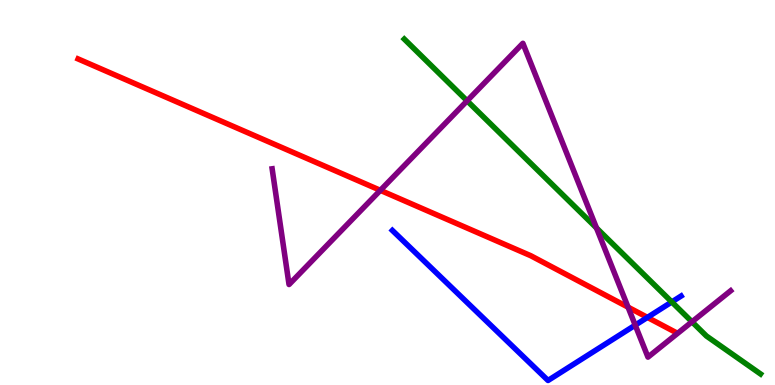[{'lines': ['blue', 'red'], 'intersections': [{'x': 8.35, 'y': 1.76}]}, {'lines': ['green', 'red'], 'intersections': []}, {'lines': ['purple', 'red'], 'intersections': [{'x': 4.91, 'y': 5.06}, {'x': 8.1, 'y': 2.02}]}, {'lines': ['blue', 'green'], 'intersections': [{'x': 8.67, 'y': 2.16}]}, {'lines': ['blue', 'purple'], 'intersections': [{'x': 8.2, 'y': 1.55}]}, {'lines': ['green', 'purple'], 'intersections': [{'x': 6.03, 'y': 7.38}, {'x': 7.7, 'y': 4.08}, {'x': 8.93, 'y': 1.64}]}]